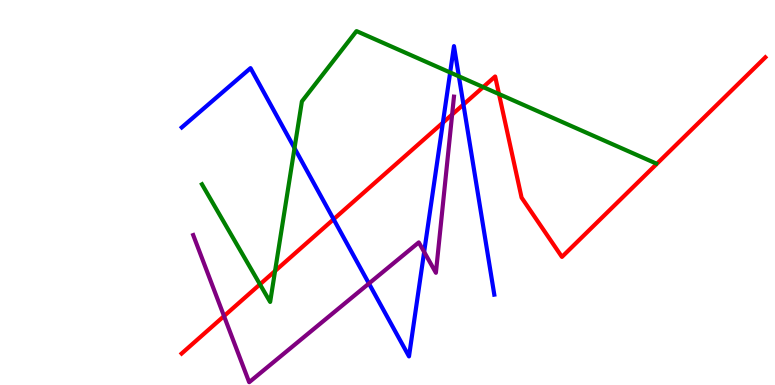[{'lines': ['blue', 'red'], 'intersections': [{'x': 4.3, 'y': 4.31}, {'x': 5.71, 'y': 6.81}, {'x': 5.98, 'y': 7.29}]}, {'lines': ['green', 'red'], 'intersections': [{'x': 3.35, 'y': 2.61}, {'x': 3.55, 'y': 2.96}, {'x': 6.23, 'y': 7.74}, {'x': 6.44, 'y': 7.56}]}, {'lines': ['purple', 'red'], 'intersections': [{'x': 2.89, 'y': 1.79}, {'x': 5.83, 'y': 7.03}]}, {'lines': ['blue', 'green'], 'intersections': [{'x': 3.8, 'y': 6.15}, {'x': 5.81, 'y': 8.12}, {'x': 5.92, 'y': 8.02}]}, {'lines': ['blue', 'purple'], 'intersections': [{'x': 4.76, 'y': 2.64}, {'x': 5.47, 'y': 3.46}]}, {'lines': ['green', 'purple'], 'intersections': []}]